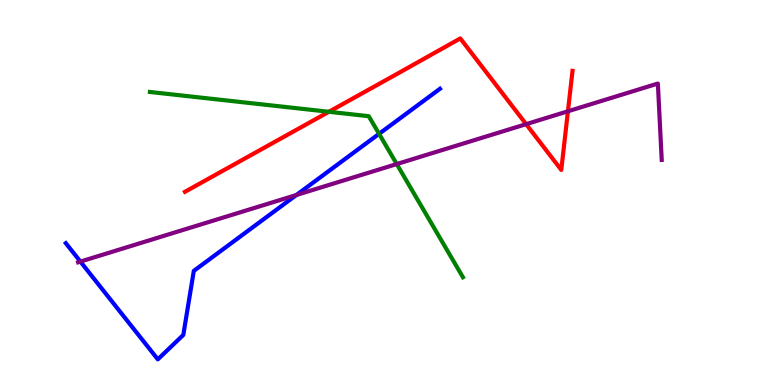[{'lines': ['blue', 'red'], 'intersections': []}, {'lines': ['green', 'red'], 'intersections': [{'x': 4.24, 'y': 7.1}]}, {'lines': ['purple', 'red'], 'intersections': [{'x': 6.79, 'y': 6.77}, {'x': 7.33, 'y': 7.11}]}, {'lines': ['blue', 'green'], 'intersections': [{'x': 4.89, 'y': 6.52}]}, {'lines': ['blue', 'purple'], 'intersections': [{'x': 1.04, 'y': 3.21}, {'x': 3.82, 'y': 4.94}]}, {'lines': ['green', 'purple'], 'intersections': [{'x': 5.12, 'y': 5.74}]}]